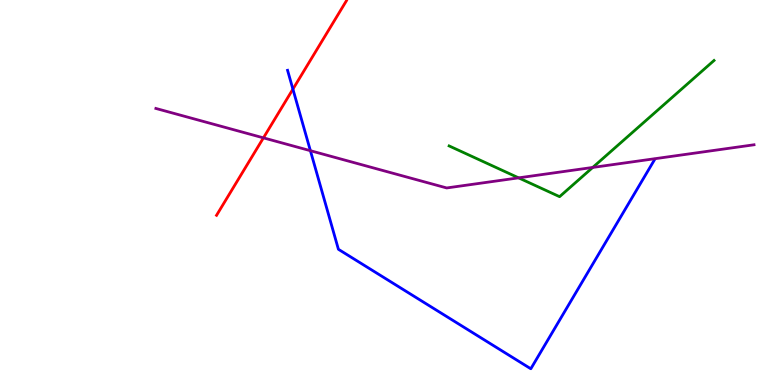[{'lines': ['blue', 'red'], 'intersections': [{'x': 3.78, 'y': 7.68}]}, {'lines': ['green', 'red'], 'intersections': []}, {'lines': ['purple', 'red'], 'intersections': [{'x': 3.4, 'y': 6.42}]}, {'lines': ['blue', 'green'], 'intersections': []}, {'lines': ['blue', 'purple'], 'intersections': [{'x': 4.01, 'y': 6.09}]}, {'lines': ['green', 'purple'], 'intersections': [{'x': 6.69, 'y': 5.38}, {'x': 7.65, 'y': 5.65}]}]